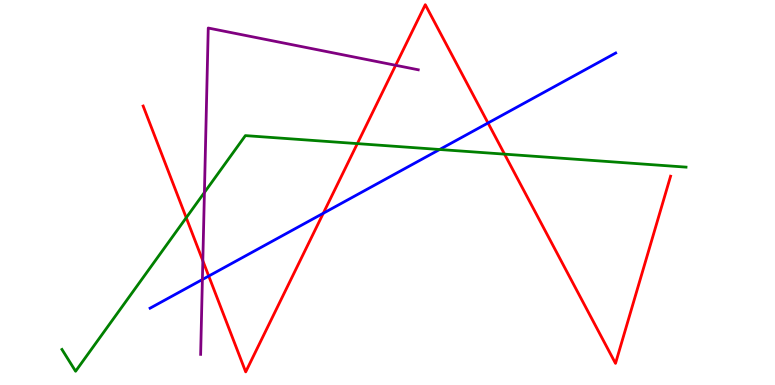[{'lines': ['blue', 'red'], 'intersections': [{'x': 2.69, 'y': 2.83}, {'x': 4.17, 'y': 4.46}, {'x': 6.3, 'y': 6.81}]}, {'lines': ['green', 'red'], 'intersections': [{'x': 2.4, 'y': 4.35}, {'x': 4.61, 'y': 6.27}, {'x': 6.51, 'y': 6.0}]}, {'lines': ['purple', 'red'], 'intersections': [{'x': 2.62, 'y': 3.23}, {'x': 5.11, 'y': 8.3}]}, {'lines': ['blue', 'green'], 'intersections': [{'x': 5.67, 'y': 6.12}]}, {'lines': ['blue', 'purple'], 'intersections': [{'x': 2.61, 'y': 2.74}]}, {'lines': ['green', 'purple'], 'intersections': [{'x': 2.64, 'y': 5.0}]}]